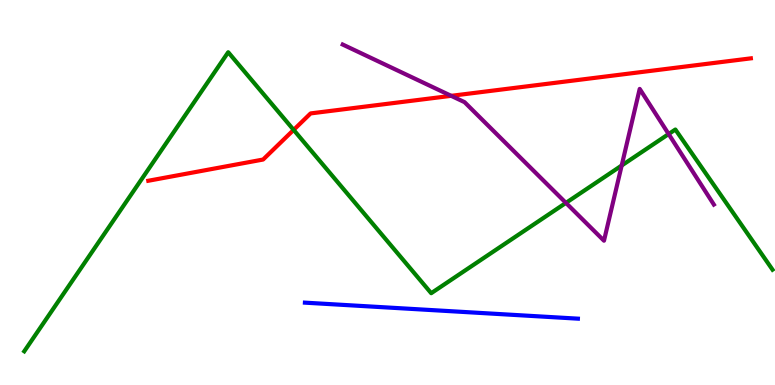[{'lines': ['blue', 'red'], 'intersections': []}, {'lines': ['green', 'red'], 'intersections': [{'x': 3.79, 'y': 6.63}]}, {'lines': ['purple', 'red'], 'intersections': [{'x': 5.82, 'y': 7.51}]}, {'lines': ['blue', 'green'], 'intersections': []}, {'lines': ['blue', 'purple'], 'intersections': []}, {'lines': ['green', 'purple'], 'intersections': [{'x': 7.3, 'y': 4.73}, {'x': 8.02, 'y': 5.7}, {'x': 8.63, 'y': 6.52}]}]